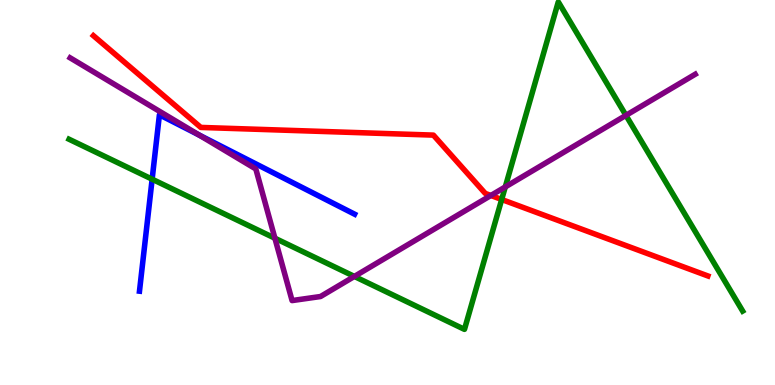[{'lines': ['blue', 'red'], 'intersections': []}, {'lines': ['green', 'red'], 'intersections': [{'x': 6.47, 'y': 4.82}]}, {'lines': ['purple', 'red'], 'intersections': [{'x': 6.33, 'y': 4.92}]}, {'lines': ['blue', 'green'], 'intersections': [{'x': 1.96, 'y': 5.35}]}, {'lines': ['blue', 'purple'], 'intersections': [{'x': 2.57, 'y': 6.49}]}, {'lines': ['green', 'purple'], 'intersections': [{'x': 3.55, 'y': 3.81}, {'x': 4.57, 'y': 2.82}, {'x': 6.52, 'y': 5.14}, {'x': 8.08, 'y': 7.0}]}]